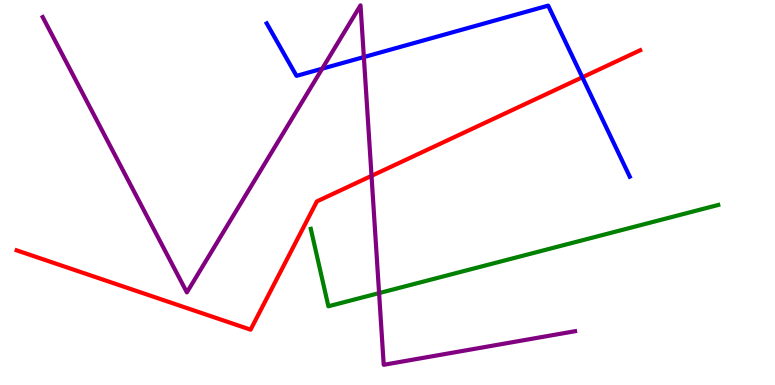[{'lines': ['blue', 'red'], 'intersections': [{'x': 7.51, 'y': 7.99}]}, {'lines': ['green', 'red'], 'intersections': []}, {'lines': ['purple', 'red'], 'intersections': [{'x': 4.79, 'y': 5.43}]}, {'lines': ['blue', 'green'], 'intersections': []}, {'lines': ['blue', 'purple'], 'intersections': [{'x': 4.16, 'y': 8.22}, {'x': 4.69, 'y': 8.52}]}, {'lines': ['green', 'purple'], 'intersections': [{'x': 4.89, 'y': 2.39}]}]